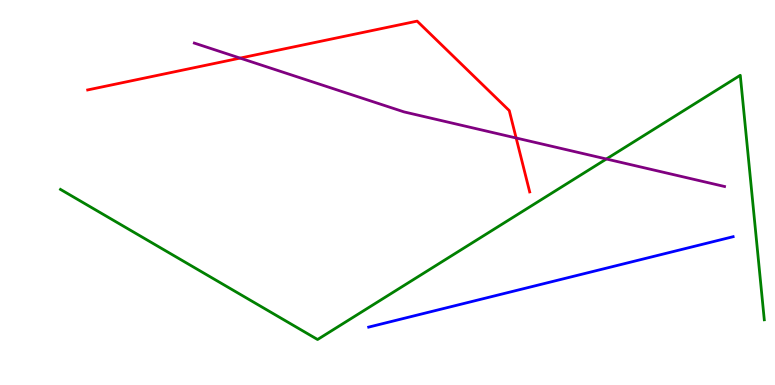[{'lines': ['blue', 'red'], 'intersections': []}, {'lines': ['green', 'red'], 'intersections': []}, {'lines': ['purple', 'red'], 'intersections': [{'x': 3.1, 'y': 8.49}, {'x': 6.66, 'y': 6.42}]}, {'lines': ['blue', 'green'], 'intersections': []}, {'lines': ['blue', 'purple'], 'intersections': []}, {'lines': ['green', 'purple'], 'intersections': [{'x': 7.82, 'y': 5.87}]}]